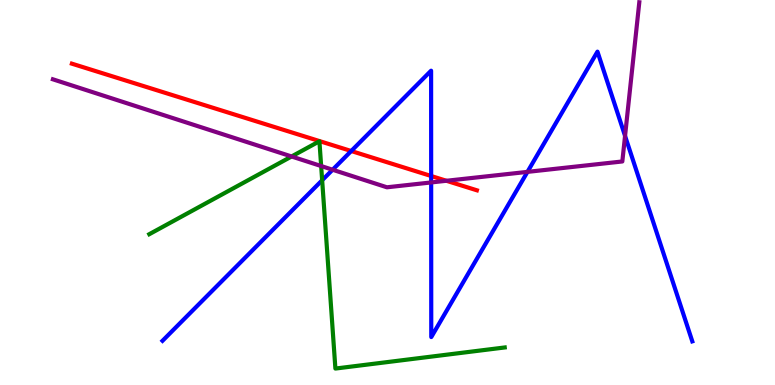[{'lines': ['blue', 'red'], 'intersections': [{'x': 4.53, 'y': 6.08}, {'x': 5.56, 'y': 5.43}]}, {'lines': ['green', 'red'], 'intersections': []}, {'lines': ['purple', 'red'], 'intersections': [{'x': 5.76, 'y': 5.3}]}, {'lines': ['blue', 'green'], 'intersections': [{'x': 4.16, 'y': 5.32}]}, {'lines': ['blue', 'purple'], 'intersections': [{'x': 4.29, 'y': 5.59}, {'x': 5.56, 'y': 5.26}, {'x': 6.81, 'y': 5.54}, {'x': 8.07, 'y': 6.47}]}, {'lines': ['green', 'purple'], 'intersections': [{'x': 3.76, 'y': 5.94}, {'x': 4.14, 'y': 5.69}]}]